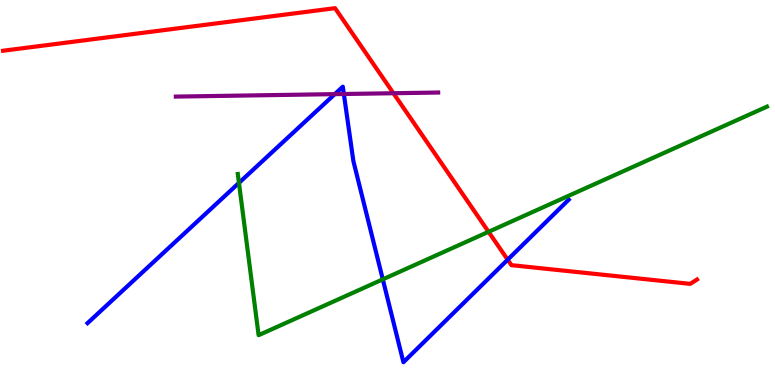[{'lines': ['blue', 'red'], 'intersections': [{'x': 6.55, 'y': 3.25}]}, {'lines': ['green', 'red'], 'intersections': [{'x': 6.3, 'y': 3.98}]}, {'lines': ['purple', 'red'], 'intersections': [{'x': 5.08, 'y': 7.58}]}, {'lines': ['blue', 'green'], 'intersections': [{'x': 3.08, 'y': 5.25}, {'x': 4.94, 'y': 2.74}]}, {'lines': ['blue', 'purple'], 'intersections': [{'x': 4.32, 'y': 7.55}, {'x': 4.44, 'y': 7.56}]}, {'lines': ['green', 'purple'], 'intersections': []}]